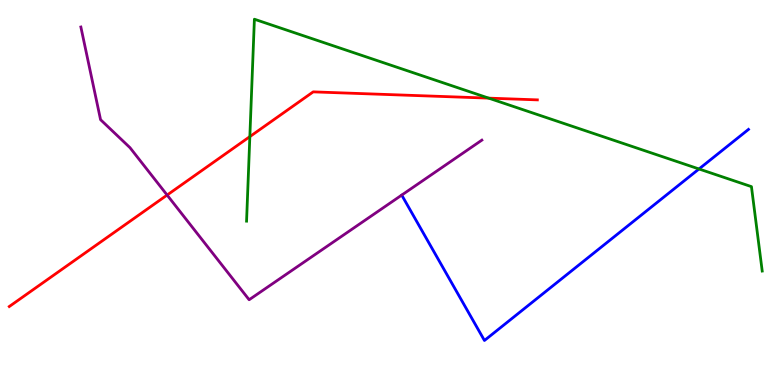[{'lines': ['blue', 'red'], 'intersections': []}, {'lines': ['green', 'red'], 'intersections': [{'x': 3.22, 'y': 6.45}, {'x': 6.31, 'y': 7.45}]}, {'lines': ['purple', 'red'], 'intersections': [{'x': 2.16, 'y': 4.93}]}, {'lines': ['blue', 'green'], 'intersections': [{'x': 9.02, 'y': 5.61}]}, {'lines': ['blue', 'purple'], 'intersections': []}, {'lines': ['green', 'purple'], 'intersections': []}]